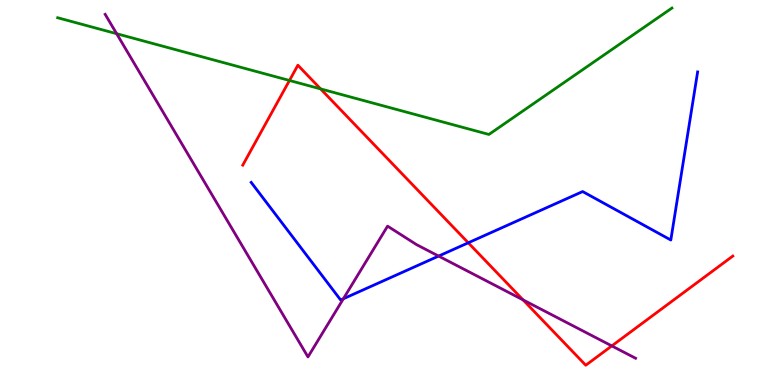[{'lines': ['blue', 'red'], 'intersections': [{'x': 6.04, 'y': 3.69}]}, {'lines': ['green', 'red'], 'intersections': [{'x': 3.74, 'y': 7.91}, {'x': 4.14, 'y': 7.69}]}, {'lines': ['purple', 'red'], 'intersections': [{'x': 6.75, 'y': 2.21}, {'x': 7.89, 'y': 1.02}]}, {'lines': ['blue', 'green'], 'intersections': []}, {'lines': ['blue', 'purple'], 'intersections': [{'x': 4.43, 'y': 2.24}, {'x': 5.66, 'y': 3.35}]}, {'lines': ['green', 'purple'], 'intersections': [{'x': 1.51, 'y': 9.12}]}]